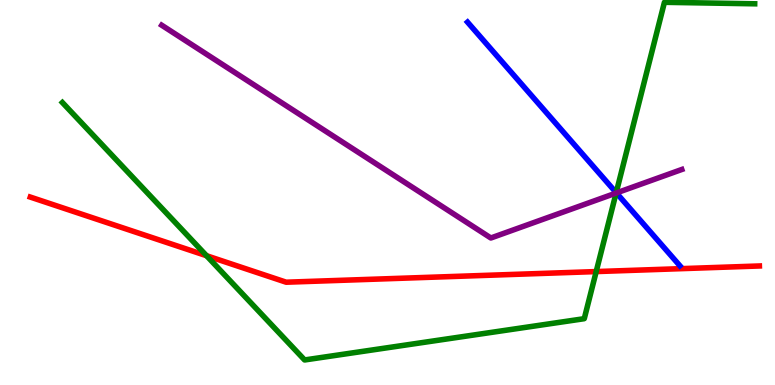[{'lines': ['blue', 'red'], 'intersections': []}, {'lines': ['green', 'red'], 'intersections': [{'x': 2.66, 'y': 3.36}, {'x': 7.69, 'y': 2.95}]}, {'lines': ['purple', 'red'], 'intersections': []}, {'lines': ['blue', 'green'], 'intersections': [{'x': 7.95, 'y': 5.0}]}, {'lines': ['blue', 'purple'], 'intersections': [{'x': 7.95, 'y': 4.99}]}, {'lines': ['green', 'purple'], 'intersections': [{'x': 7.95, 'y': 4.99}]}]